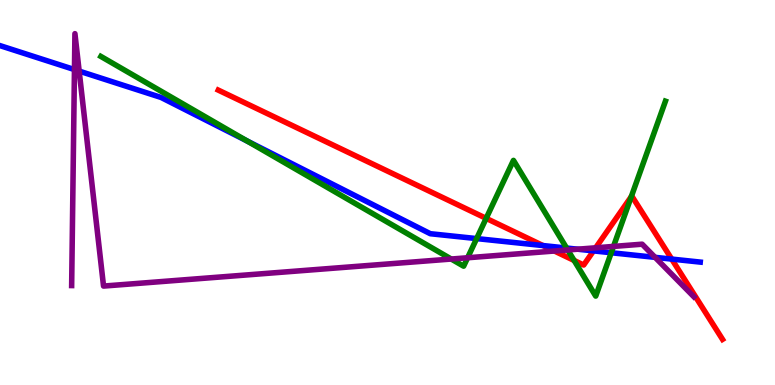[{'lines': ['blue', 'red'], 'intersections': [{'x': 7.01, 'y': 3.62}, {'x': 7.66, 'y': 3.48}, {'x': 8.67, 'y': 3.27}]}, {'lines': ['green', 'red'], 'intersections': [{'x': 6.27, 'y': 4.33}, {'x': 7.41, 'y': 3.23}, {'x': 8.15, 'y': 4.9}]}, {'lines': ['purple', 'red'], 'intersections': [{'x': 7.15, 'y': 3.48}, {'x': 7.69, 'y': 3.56}]}, {'lines': ['blue', 'green'], 'intersections': [{'x': 3.19, 'y': 6.34}, {'x': 6.15, 'y': 3.8}, {'x': 7.31, 'y': 3.56}, {'x': 7.89, 'y': 3.44}]}, {'lines': ['blue', 'purple'], 'intersections': [{'x': 0.961, 'y': 8.19}, {'x': 1.02, 'y': 8.15}, {'x': 7.45, 'y': 3.53}, {'x': 8.45, 'y': 3.32}]}, {'lines': ['green', 'purple'], 'intersections': [{'x': 5.82, 'y': 3.27}, {'x': 6.03, 'y': 3.3}, {'x': 7.33, 'y': 3.51}, {'x': 7.92, 'y': 3.6}]}]